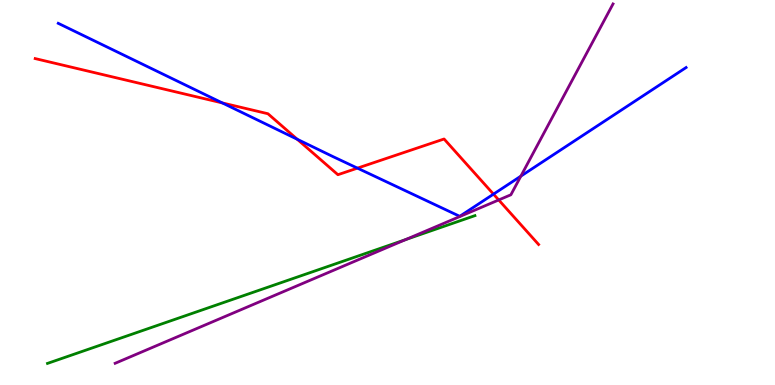[{'lines': ['blue', 'red'], 'intersections': [{'x': 2.87, 'y': 7.33}, {'x': 3.84, 'y': 6.38}, {'x': 4.61, 'y': 5.63}, {'x': 6.37, 'y': 4.96}]}, {'lines': ['green', 'red'], 'intersections': []}, {'lines': ['purple', 'red'], 'intersections': [{'x': 6.43, 'y': 4.81}]}, {'lines': ['blue', 'green'], 'intersections': []}, {'lines': ['blue', 'purple'], 'intersections': [{'x': 6.72, 'y': 5.42}]}, {'lines': ['green', 'purple'], 'intersections': [{'x': 5.23, 'y': 3.78}]}]